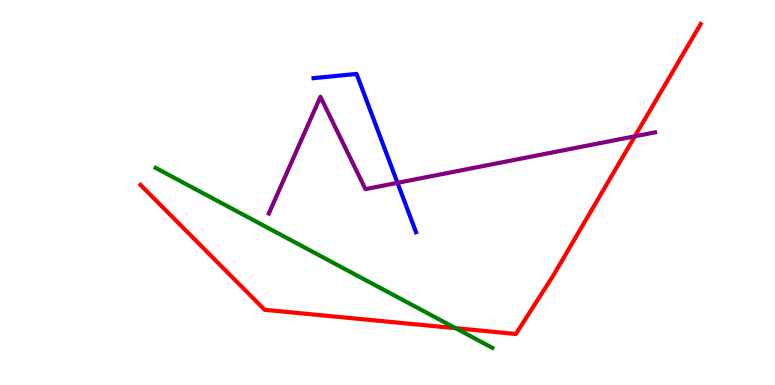[{'lines': ['blue', 'red'], 'intersections': []}, {'lines': ['green', 'red'], 'intersections': [{'x': 5.88, 'y': 1.48}]}, {'lines': ['purple', 'red'], 'intersections': [{'x': 8.19, 'y': 6.46}]}, {'lines': ['blue', 'green'], 'intersections': []}, {'lines': ['blue', 'purple'], 'intersections': [{'x': 5.13, 'y': 5.25}]}, {'lines': ['green', 'purple'], 'intersections': []}]